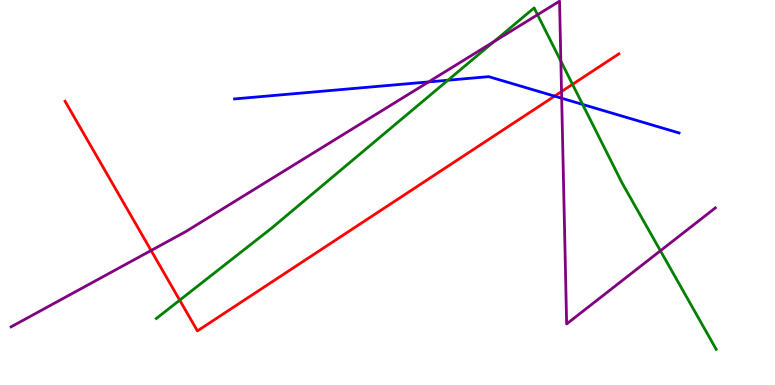[{'lines': ['blue', 'red'], 'intersections': [{'x': 7.16, 'y': 7.5}]}, {'lines': ['green', 'red'], 'intersections': [{'x': 2.32, 'y': 2.2}, {'x': 7.39, 'y': 7.81}]}, {'lines': ['purple', 'red'], 'intersections': [{'x': 1.95, 'y': 3.49}, {'x': 7.25, 'y': 7.62}]}, {'lines': ['blue', 'green'], 'intersections': [{'x': 5.78, 'y': 7.92}, {'x': 7.52, 'y': 7.29}]}, {'lines': ['blue', 'purple'], 'intersections': [{'x': 5.53, 'y': 7.87}, {'x': 7.25, 'y': 7.45}]}, {'lines': ['green', 'purple'], 'intersections': [{'x': 6.37, 'y': 8.92}, {'x': 6.94, 'y': 9.62}, {'x': 7.24, 'y': 8.41}, {'x': 8.52, 'y': 3.49}]}]